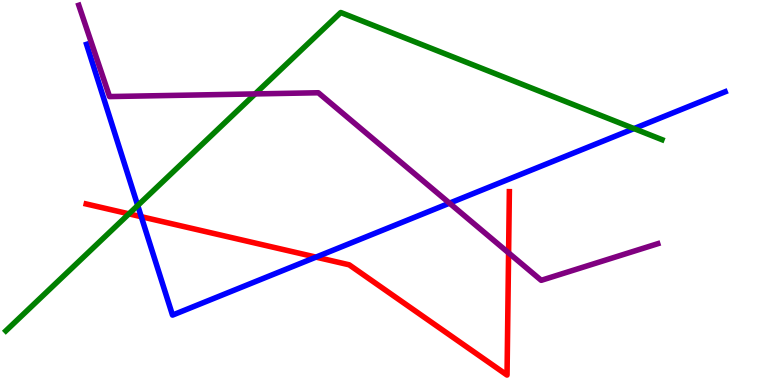[{'lines': ['blue', 'red'], 'intersections': [{'x': 1.82, 'y': 4.37}, {'x': 4.08, 'y': 3.32}]}, {'lines': ['green', 'red'], 'intersections': [{'x': 1.66, 'y': 4.45}]}, {'lines': ['purple', 'red'], 'intersections': [{'x': 6.56, 'y': 3.43}]}, {'lines': ['blue', 'green'], 'intersections': [{'x': 1.78, 'y': 4.66}, {'x': 8.18, 'y': 6.66}]}, {'lines': ['blue', 'purple'], 'intersections': [{'x': 5.8, 'y': 4.72}]}, {'lines': ['green', 'purple'], 'intersections': [{'x': 3.29, 'y': 7.56}]}]